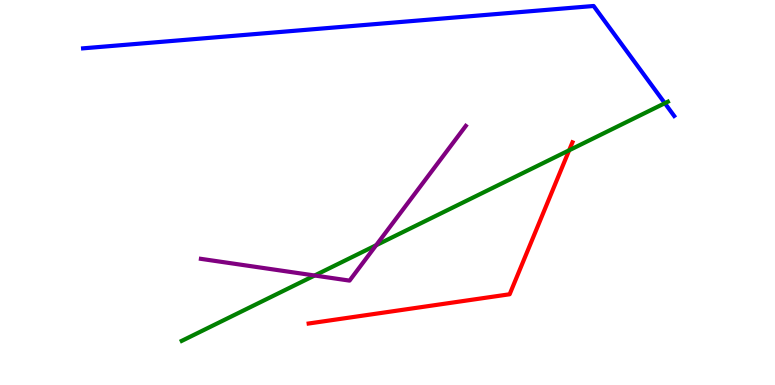[{'lines': ['blue', 'red'], 'intersections': []}, {'lines': ['green', 'red'], 'intersections': [{'x': 7.34, 'y': 6.1}]}, {'lines': ['purple', 'red'], 'intersections': []}, {'lines': ['blue', 'green'], 'intersections': [{'x': 8.58, 'y': 7.32}]}, {'lines': ['blue', 'purple'], 'intersections': []}, {'lines': ['green', 'purple'], 'intersections': [{'x': 4.06, 'y': 2.84}, {'x': 4.85, 'y': 3.63}]}]